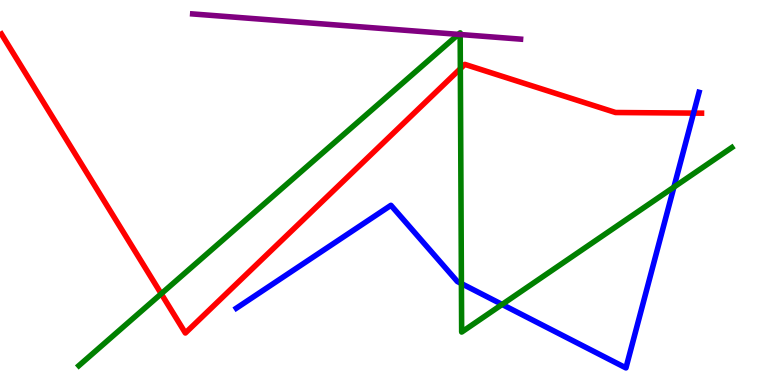[{'lines': ['blue', 'red'], 'intersections': [{'x': 8.95, 'y': 7.06}]}, {'lines': ['green', 'red'], 'intersections': [{'x': 2.08, 'y': 2.37}, {'x': 5.94, 'y': 8.22}]}, {'lines': ['purple', 'red'], 'intersections': []}, {'lines': ['blue', 'green'], 'intersections': [{'x': 5.95, 'y': 2.63}, {'x': 6.48, 'y': 2.09}, {'x': 8.7, 'y': 5.14}]}, {'lines': ['blue', 'purple'], 'intersections': []}, {'lines': ['green', 'purple'], 'intersections': [{'x': 5.91, 'y': 9.11}, {'x': 5.94, 'y': 9.1}]}]